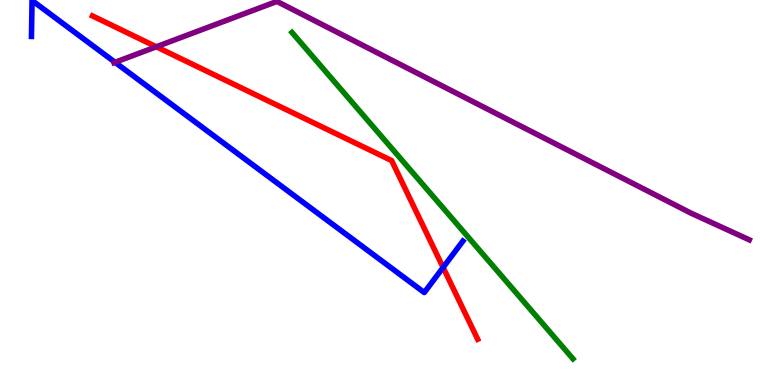[{'lines': ['blue', 'red'], 'intersections': [{'x': 5.72, 'y': 3.05}]}, {'lines': ['green', 'red'], 'intersections': []}, {'lines': ['purple', 'red'], 'intersections': [{'x': 2.02, 'y': 8.78}]}, {'lines': ['blue', 'green'], 'intersections': []}, {'lines': ['blue', 'purple'], 'intersections': [{'x': 1.48, 'y': 8.38}]}, {'lines': ['green', 'purple'], 'intersections': []}]